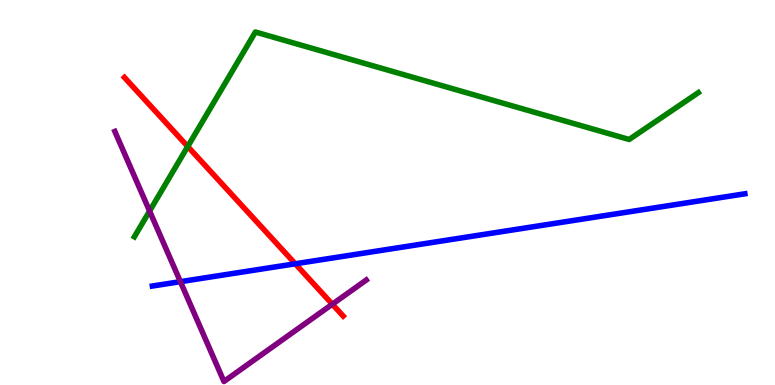[{'lines': ['blue', 'red'], 'intersections': [{'x': 3.81, 'y': 3.15}]}, {'lines': ['green', 'red'], 'intersections': [{'x': 2.42, 'y': 6.19}]}, {'lines': ['purple', 'red'], 'intersections': [{'x': 4.29, 'y': 2.1}]}, {'lines': ['blue', 'green'], 'intersections': []}, {'lines': ['blue', 'purple'], 'intersections': [{'x': 2.33, 'y': 2.68}]}, {'lines': ['green', 'purple'], 'intersections': [{'x': 1.93, 'y': 4.52}]}]